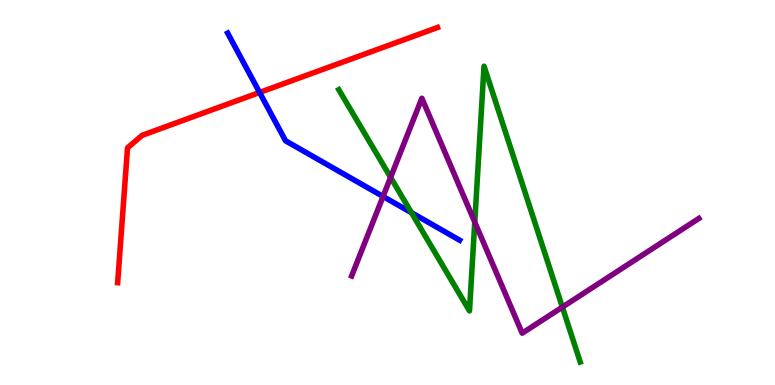[{'lines': ['blue', 'red'], 'intersections': [{'x': 3.35, 'y': 7.6}]}, {'lines': ['green', 'red'], 'intersections': []}, {'lines': ['purple', 'red'], 'intersections': []}, {'lines': ['blue', 'green'], 'intersections': [{'x': 5.31, 'y': 4.48}]}, {'lines': ['blue', 'purple'], 'intersections': [{'x': 4.94, 'y': 4.9}]}, {'lines': ['green', 'purple'], 'intersections': [{'x': 5.04, 'y': 5.39}, {'x': 6.13, 'y': 4.23}, {'x': 7.26, 'y': 2.02}]}]